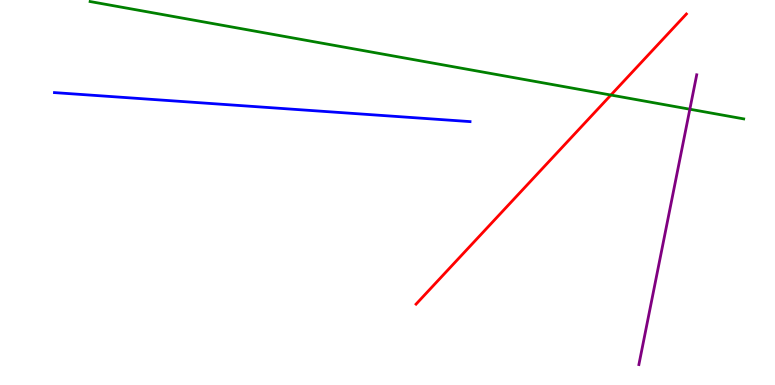[{'lines': ['blue', 'red'], 'intersections': []}, {'lines': ['green', 'red'], 'intersections': [{'x': 7.88, 'y': 7.53}]}, {'lines': ['purple', 'red'], 'intersections': []}, {'lines': ['blue', 'green'], 'intersections': []}, {'lines': ['blue', 'purple'], 'intersections': []}, {'lines': ['green', 'purple'], 'intersections': [{'x': 8.9, 'y': 7.16}]}]